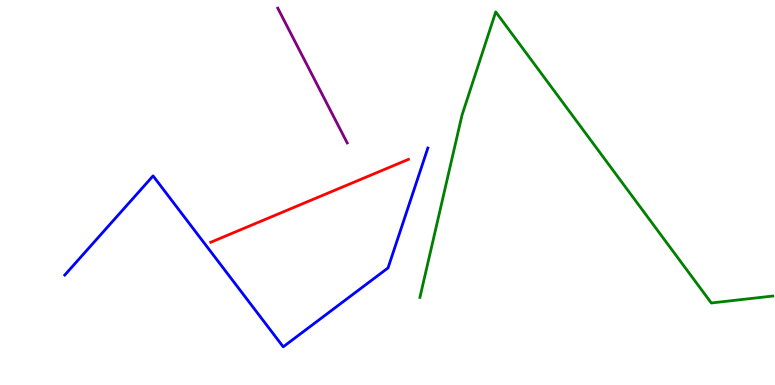[{'lines': ['blue', 'red'], 'intersections': []}, {'lines': ['green', 'red'], 'intersections': []}, {'lines': ['purple', 'red'], 'intersections': []}, {'lines': ['blue', 'green'], 'intersections': []}, {'lines': ['blue', 'purple'], 'intersections': []}, {'lines': ['green', 'purple'], 'intersections': []}]